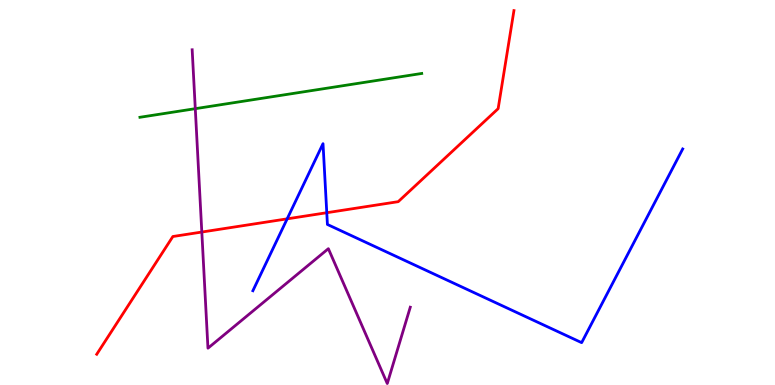[{'lines': ['blue', 'red'], 'intersections': [{'x': 3.71, 'y': 4.32}, {'x': 4.22, 'y': 4.47}]}, {'lines': ['green', 'red'], 'intersections': []}, {'lines': ['purple', 'red'], 'intersections': [{'x': 2.6, 'y': 3.97}]}, {'lines': ['blue', 'green'], 'intersections': []}, {'lines': ['blue', 'purple'], 'intersections': []}, {'lines': ['green', 'purple'], 'intersections': [{'x': 2.52, 'y': 7.18}]}]